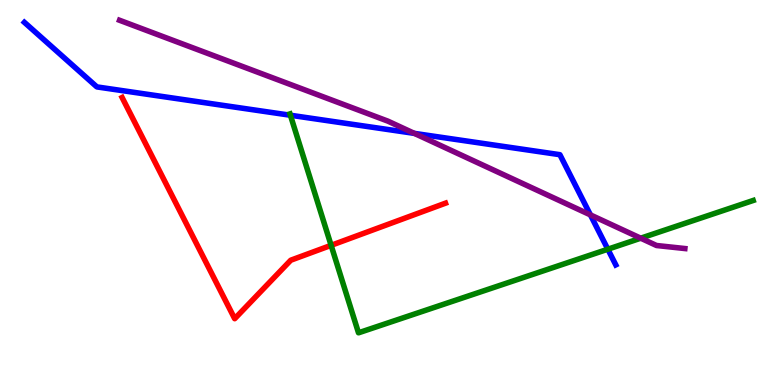[{'lines': ['blue', 'red'], 'intersections': []}, {'lines': ['green', 'red'], 'intersections': [{'x': 4.27, 'y': 3.63}]}, {'lines': ['purple', 'red'], 'intersections': []}, {'lines': ['blue', 'green'], 'intersections': [{'x': 3.75, 'y': 7.01}, {'x': 7.84, 'y': 3.53}]}, {'lines': ['blue', 'purple'], 'intersections': [{'x': 5.35, 'y': 6.54}, {'x': 7.62, 'y': 4.42}]}, {'lines': ['green', 'purple'], 'intersections': [{'x': 8.27, 'y': 3.81}]}]